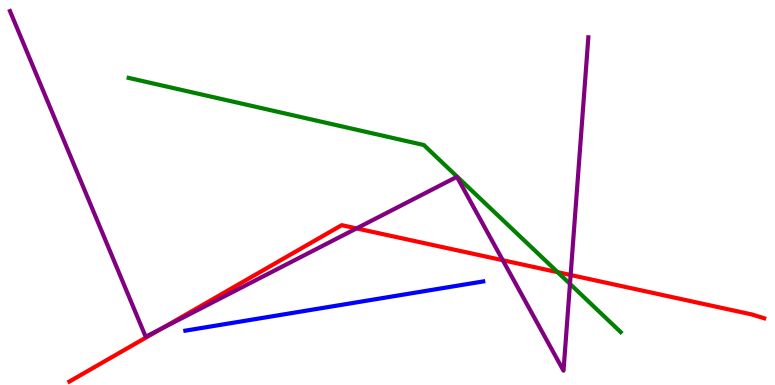[{'lines': ['blue', 'red'], 'intersections': []}, {'lines': ['green', 'red'], 'intersections': [{'x': 7.2, 'y': 2.93}]}, {'lines': ['purple', 'red'], 'intersections': [{'x': 2.09, 'y': 1.47}, {'x': 4.6, 'y': 4.07}, {'x': 6.49, 'y': 3.24}, {'x': 7.36, 'y': 2.86}]}, {'lines': ['blue', 'green'], 'intersections': []}, {'lines': ['blue', 'purple'], 'intersections': []}, {'lines': ['green', 'purple'], 'intersections': [{'x': 7.35, 'y': 2.63}]}]